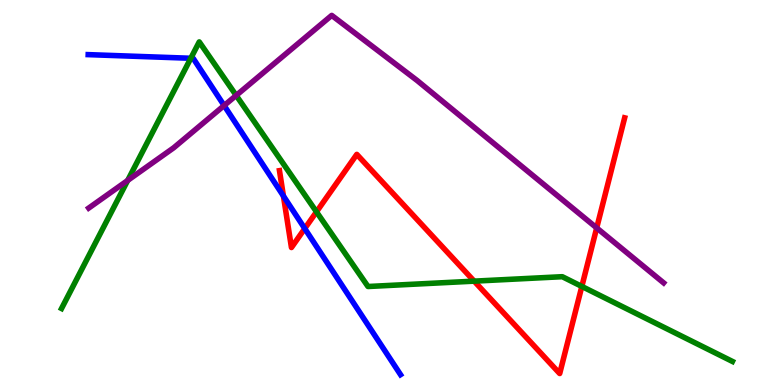[{'lines': ['blue', 'red'], 'intersections': [{'x': 3.66, 'y': 4.91}, {'x': 3.93, 'y': 4.06}]}, {'lines': ['green', 'red'], 'intersections': [{'x': 4.08, 'y': 4.5}, {'x': 6.12, 'y': 2.7}, {'x': 7.51, 'y': 2.56}]}, {'lines': ['purple', 'red'], 'intersections': [{'x': 7.7, 'y': 4.08}]}, {'lines': ['blue', 'green'], 'intersections': [{'x': 2.46, 'y': 8.49}]}, {'lines': ['blue', 'purple'], 'intersections': [{'x': 2.89, 'y': 7.26}]}, {'lines': ['green', 'purple'], 'intersections': [{'x': 1.65, 'y': 5.31}, {'x': 3.05, 'y': 7.52}]}]